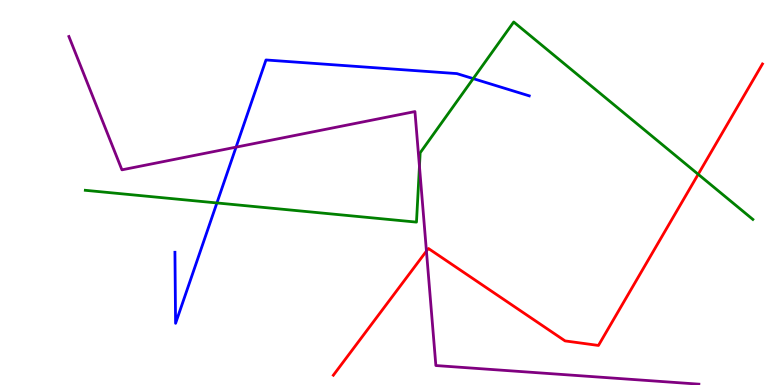[{'lines': ['blue', 'red'], 'intersections': []}, {'lines': ['green', 'red'], 'intersections': [{'x': 9.01, 'y': 5.47}]}, {'lines': ['purple', 'red'], 'intersections': [{'x': 5.5, 'y': 3.48}]}, {'lines': ['blue', 'green'], 'intersections': [{'x': 2.8, 'y': 4.73}, {'x': 6.11, 'y': 7.96}]}, {'lines': ['blue', 'purple'], 'intersections': [{'x': 3.05, 'y': 6.18}]}, {'lines': ['green', 'purple'], 'intersections': [{'x': 5.41, 'y': 5.68}]}]